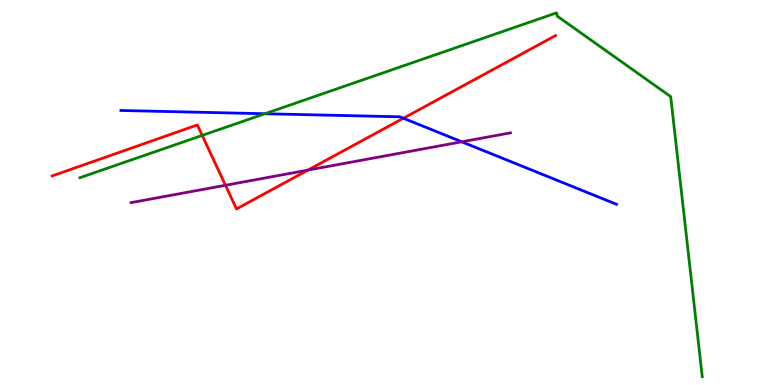[{'lines': ['blue', 'red'], 'intersections': [{'x': 5.21, 'y': 6.93}]}, {'lines': ['green', 'red'], 'intersections': [{'x': 2.61, 'y': 6.48}]}, {'lines': ['purple', 'red'], 'intersections': [{'x': 2.91, 'y': 5.19}, {'x': 3.97, 'y': 5.58}]}, {'lines': ['blue', 'green'], 'intersections': [{'x': 3.42, 'y': 7.05}]}, {'lines': ['blue', 'purple'], 'intersections': [{'x': 5.96, 'y': 6.32}]}, {'lines': ['green', 'purple'], 'intersections': []}]